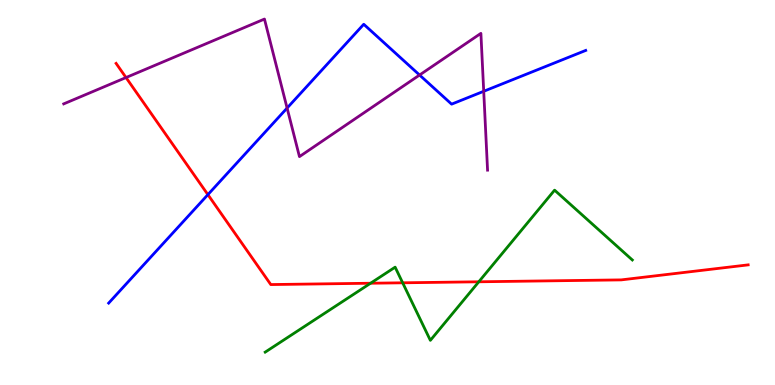[{'lines': ['blue', 'red'], 'intersections': [{'x': 2.68, 'y': 4.94}]}, {'lines': ['green', 'red'], 'intersections': [{'x': 4.78, 'y': 2.64}, {'x': 5.2, 'y': 2.65}, {'x': 6.18, 'y': 2.68}]}, {'lines': ['purple', 'red'], 'intersections': [{'x': 1.63, 'y': 7.99}]}, {'lines': ['blue', 'green'], 'intersections': []}, {'lines': ['blue', 'purple'], 'intersections': [{'x': 3.7, 'y': 7.19}, {'x': 5.41, 'y': 8.05}, {'x': 6.24, 'y': 7.63}]}, {'lines': ['green', 'purple'], 'intersections': []}]